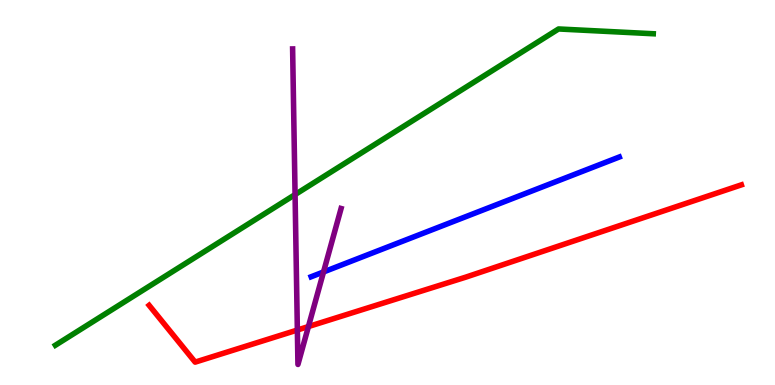[{'lines': ['blue', 'red'], 'intersections': []}, {'lines': ['green', 'red'], 'intersections': []}, {'lines': ['purple', 'red'], 'intersections': [{'x': 3.84, 'y': 1.43}, {'x': 3.98, 'y': 1.52}]}, {'lines': ['blue', 'green'], 'intersections': []}, {'lines': ['blue', 'purple'], 'intersections': [{'x': 4.17, 'y': 2.94}]}, {'lines': ['green', 'purple'], 'intersections': [{'x': 3.81, 'y': 4.95}]}]